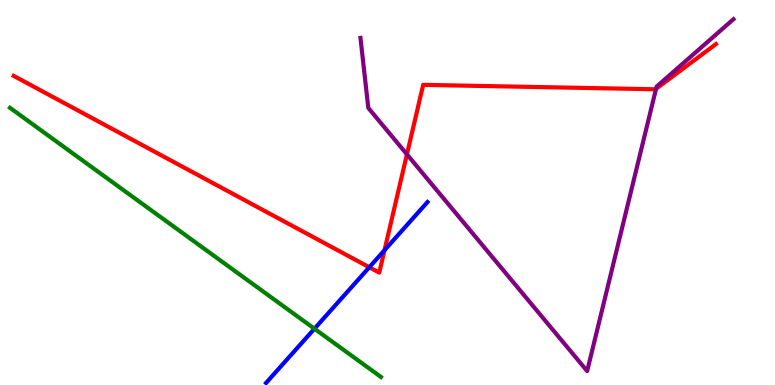[{'lines': ['blue', 'red'], 'intersections': [{'x': 4.76, 'y': 3.06}, {'x': 4.96, 'y': 3.5}]}, {'lines': ['green', 'red'], 'intersections': []}, {'lines': ['purple', 'red'], 'intersections': [{'x': 5.25, 'y': 5.99}, {'x': 8.47, 'y': 7.69}]}, {'lines': ['blue', 'green'], 'intersections': [{'x': 4.06, 'y': 1.46}]}, {'lines': ['blue', 'purple'], 'intersections': []}, {'lines': ['green', 'purple'], 'intersections': []}]